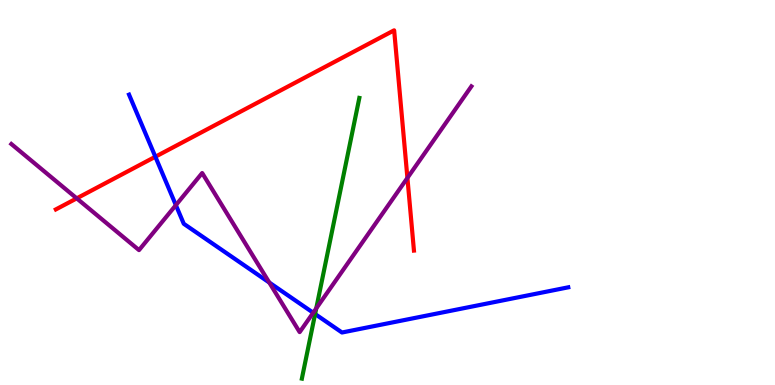[{'lines': ['blue', 'red'], 'intersections': [{'x': 2.0, 'y': 5.93}]}, {'lines': ['green', 'red'], 'intersections': []}, {'lines': ['purple', 'red'], 'intersections': [{'x': 0.99, 'y': 4.85}, {'x': 5.26, 'y': 5.38}]}, {'lines': ['blue', 'green'], 'intersections': [{'x': 4.07, 'y': 1.84}]}, {'lines': ['blue', 'purple'], 'intersections': [{'x': 2.27, 'y': 4.67}, {'x': 3.47, 'y': 2.66}, {'x': 4.04, 'y': 1.88}]}, {'lines': ['green', 'purple'], 'intersections': [{'x': 4.08, 'y': 1.99}]}]